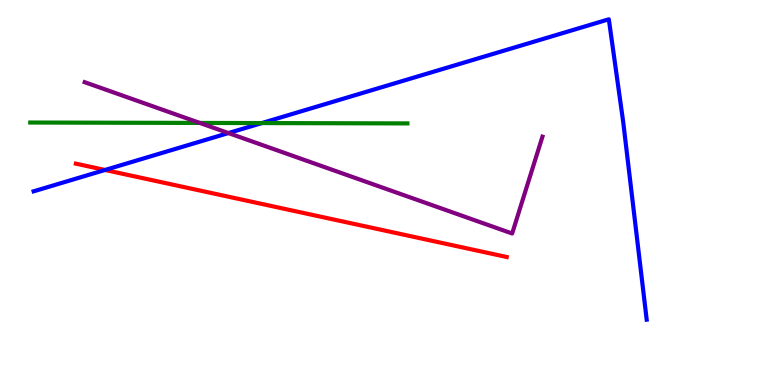[{'lines': ['blue', 'red'], 'intersections': [{'x': 1.36, 'y': 5.59}]}, {'lines': ['green', 'red'], 'intersections': []}, {'lines': ['purple', 'red'], 'intersections': []}, {'lines': ['blue', 'green'], 'intersections': [{'x': 3.38, 'y': 6.8}]}, {'lines': ['blue', 'purple'], 'intersections': [{'x': 2.95, 'y': 6.54}]}, {'lines': ['green', 'purple'], 'intersections': [{'x': 2.58, 'y': 6.81}]}]